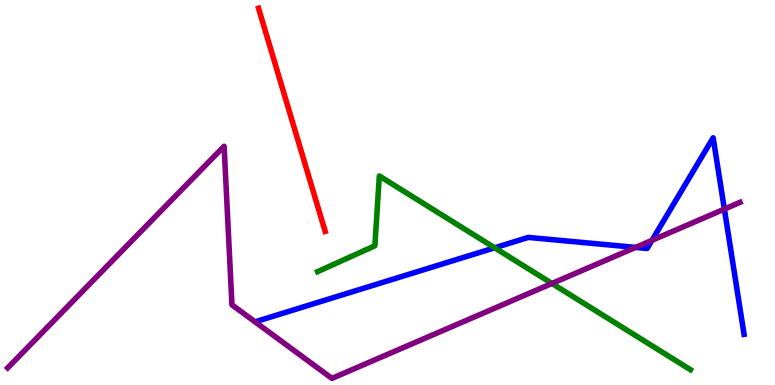[{'lines': ['blue', 'red'], 'intersections': []}, {'lines': ['green', 'red'], 'intersections': []}, {'lines': ['purple', 'red'], 'intersections': []}, {'lines': ['blue', 'green'], 'intersections': [{'x': 6.38, 'y': 3.56}]}, {'lines': ['blue', 'purple'], 'intersections': [{'x': 8.2, 'y': 3.57}, {'x': 8.41, 'y': 3.76}, {'x': 9.35, 'y': 4.57}]}, {'lines': ['green', 'purple'], 'intersections': [{'x': 7.12, 'y': 2.64}]}]